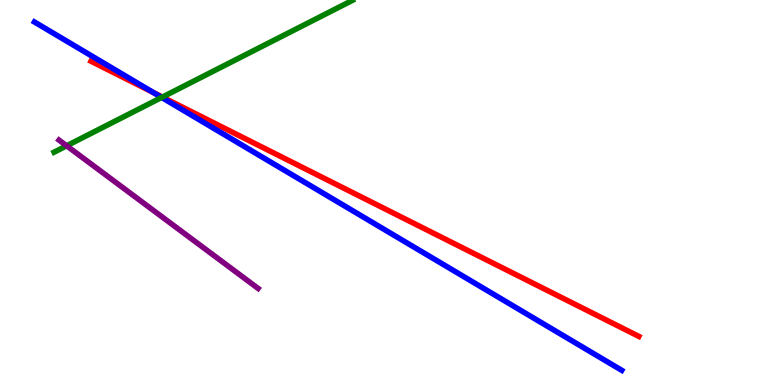[{'lines': ['blue', 'red'], 'intersections': [{'x': 1.98, 'y': 7.59}]}, {'lines': ['green', 'red'], 'intersections': [{'x': 2.1, 'y': 7.48}]}, {'lines': ['purple', 'red'], 'intersections': []}, {'lines': ['blue', 'green'], 'intersections': [{'x': 2.09, 'y': 7.47}]}, {'lines': ['blue', 'purple'], 'intersections': []}, {'lines': ['green', 'purple'], 'intersections': [{'x': 0.86, 'y': 6.21}]}]